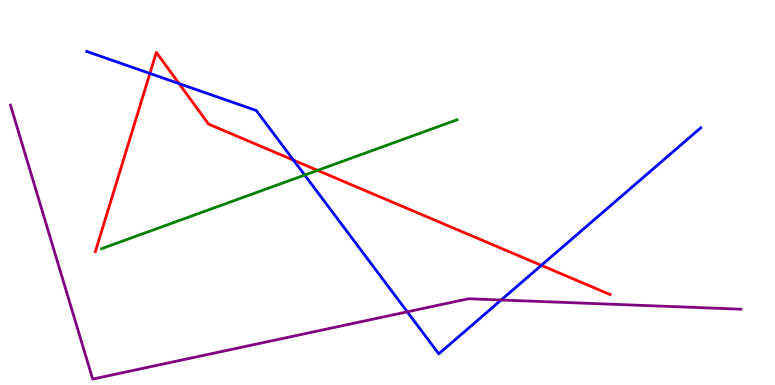[{'lines': ['blue', 'red'], 'intersections': [{'x': 1.93, 'y': 8.09}, {'x': 2.31, 'y': 7.83}, {'x': 3.79, 'y': 5.84}, {'x': 6.98, 'y': 3.11}]}, {'lines': ['green', 'red'], 'intersections': [{'x': 4.1, 'y': 5.57}]}, {'lines': ['purple', 'red'], 'intersections': []}, {'lines': ['blue', 'green'], 'intersections': [{'x': 3.93, 'y': 5.45}]}, {'lines': ['blue', 'purple'], 'intersections': [{'x': 5.26, 'y': 1.9}, {'x': 6.47, 'y': 2.21}]}, {'lines': ['green', 'purple'], 'intersections': []}]